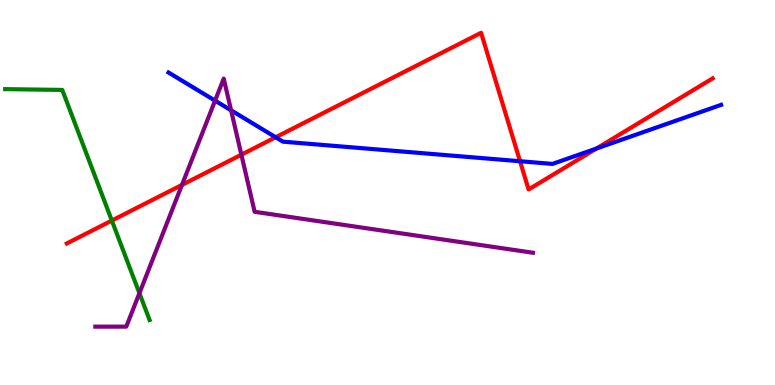[{'lines': ['blue', 'red'], 'intersections': [{'x': 3.56, 'y': 6.43}, {'x': 6.71, 'y': 5.81}, {'x': 7.7, 'y': 6.14}]}, {'lines': ['green', 'red'], 'intersections': [{'x': 1.44, 'y': 4.27}]}, {'lines': ['purple', 'red'], 'intersections': [{'x': 2.35, 'y': 5.2}, {'x': 3.11, 'y': 5.98}]}, {'lines': ['blue', 'green'], 'intersections': []}, {'lines': ['blue', 'purple'], 'intersections': [{'x': 2.78, 'y': 7.39}, {'x': 2.98, 'y': 7.13}]}, {'lines': ['green', 'purple'], 'intersections': [{'x': 1.8, 'y': 2.38}]}]